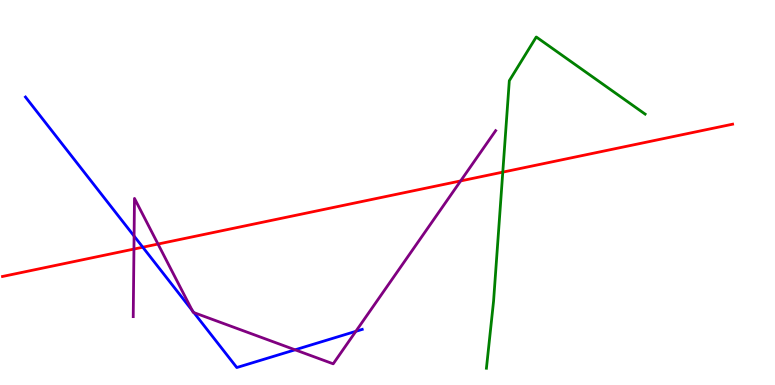[{'lines': ['blue', 'red'], 'intersections': [{'x': 1.84, 'y': 3.58}]}, {'lines': ['green', 'red'], 'intersections': [{'x': 6.49, 'y': 5.53}]}, {'lines': ['purple', 'red'], 'intersections': [{'x': 1.73, 'y': 3.53}, {'x': 2.04, 'y': 3.66}, {'x': 5.94, 'y': 5.3}]}, {'lines': ['blue', 'green'], 'intersections': []}, {'lines': ['blue', 'purple'], 'intersections': [{'x': 1.73, 'y': 3.87}, {'x': 2.48, 'y': 1.93}, {'x': 2.5, 'y': 1.88}, {'x': 3.81, 'y': 0.914}, {'x': 4.59, 'y': 1.39}]}, {'lines': ['green', 'purple'], 'intersections': []}]